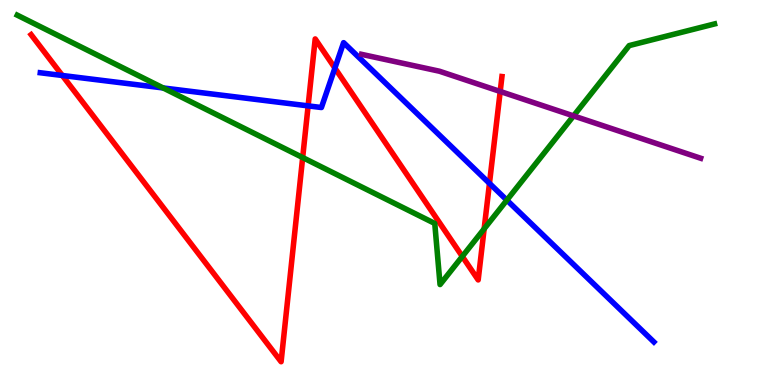[{'lines': ['blue', 'red'], 'intersections': [{'x': 0.804, 'y': 8.04}, {'x': 3.98, 'y': 7.25}, {'x': 4.32, 'y': 8.23}, {'x': 6.32, 'y': 5.24}]}, {'lines': ['green', 'red'], 'intersections': [{'x': 3.91, 'y': 5.91}, {'x': 5.97, 'y': 3.34}, {'x': 6.25, 'y': 4.06}]}, {'lines': ['purple', 'red'], 'intersections': [{'x': 6.45, 'y': 7.62}]}, {'lines': ['blue', 'green'], 'intersections': [{'x': 2.11, 'y': 7.72}, {'x': 6.54, 'y': 4.8}]}, {'lines': ['blue', 'purple'], 'intersections': []}, {'lines': ['green', 'purple'], 'intersections': [{'x': 7.4, 'y': 6.99}]}]